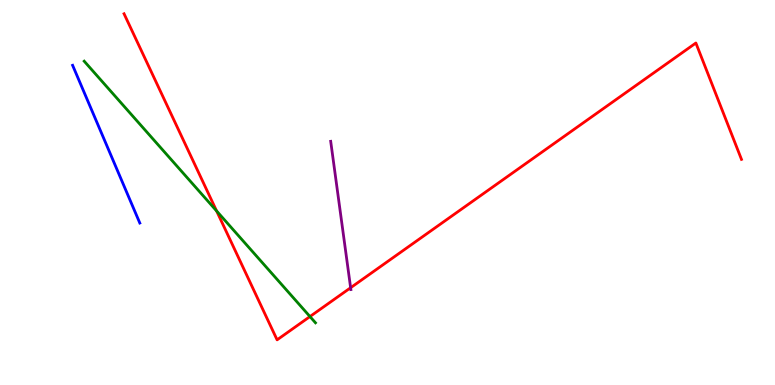[{'lines': ['blue', 'red'], 'intersections': []}, {'lines': ['green', 'red'], 'intersections': [{'x': 2.79, 'y': 4.52}, {'x': 4.0, 'y': 1.78}]}, {'lines': ['purple', 'red'], 'intersections': [{'x': 4.52, 'y': 2.53}]}, {'lines': ['blue', 'green'], 'intersections': []}, {'lines': ['blue', 'purple'], 'intersections': []}, {'lines': ['green', 'purple'], 'intersections': []}]